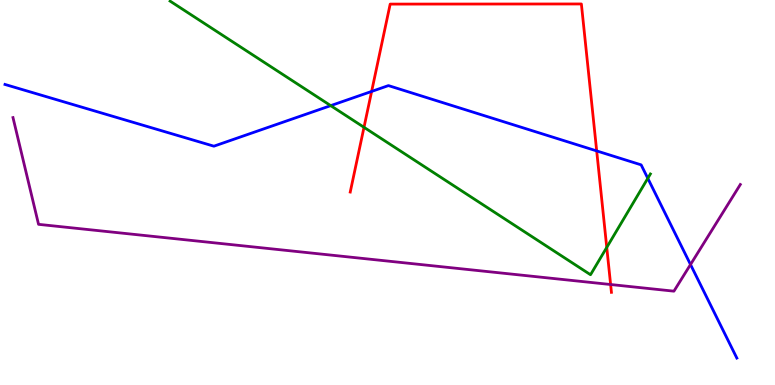[{'lines': ['blue', 'red'], 'intersections': [{'x': 4.8, 'y': 7.63}, {'x': 7.7, 'y': 6.08}]}, {'lines': ['green', 'red'], 'intersections': [{'x': 4.7, 'y': 6.69}, {'x': 7.83, 'y': 3.57}]}, {'lines': ['purple', 'red'], 'intersections': [{'x': 7.88, 'y': 2.61}]}, {'lines': ['blue', 'green'], 'intersections': [{'x': 4.27, 'y': 7.26}, {'x': 8.36, 'y': 5.37}]}, {'lines': ['blue', 'purple'], 'intersections': [{'x': 8.91, 'y': 3.13}]}, {'lines': ['green', 'purple'], 'intersections': []}]